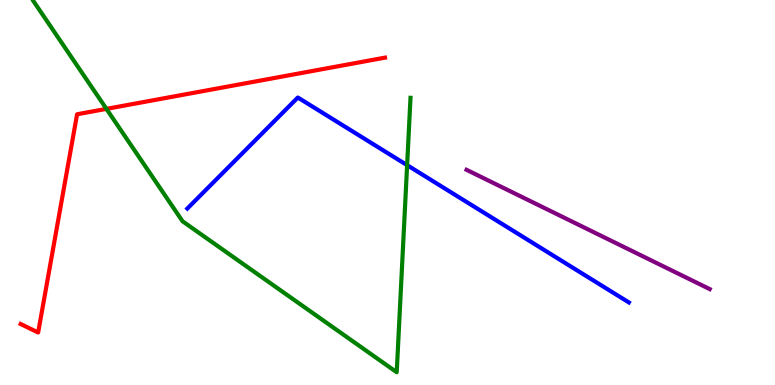[{'lines': ['blue', 'red'], 'intersections': []}, {'lines': ['green', 'red'], 'intersections': [{'x': 1.37, 'y': 7.17}]}, {'lines': ['purple', 'red'], 'intersections': []}, {'lines': ['blue', 'green'], 'intersections': [{'x': 5.25, 'y': 5.71}]}, {'lines': ['blue', 'purple'], 'intersections': []}, {'lines': ['green', 'purple'], 'intersections': []}]